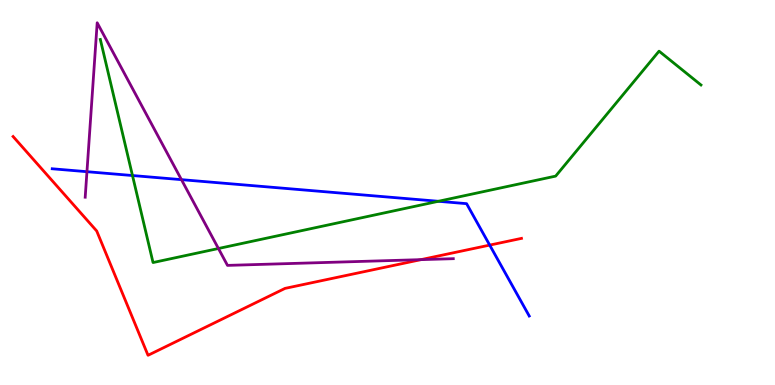[{'lines': ['blue', 'red'], 'intersections': [{'x': 6.32, 'y': 3.63}]}, {'lines': ['green', 'red'], 'intersections': []}, {'lines': ['purple', 'red'], 'intersections': [{'x': 5.43, 'y': 3.26}]}, {'lines': ['blue', 'green'], 'intersections': [{'x': 1.71, 'y': 5.44}, {'x': 5.66, 'y': 4.77}]}, {'lines': ['blue', 'purple'], 'intersections': [{'x': 1.12, 'y': 5.54}, {'x': 2.34, 'y': 5.33}]}, {'lines': ['green', 'purple'], 'intersections': [{'x': 2.82, 'y': 3.55}]}]